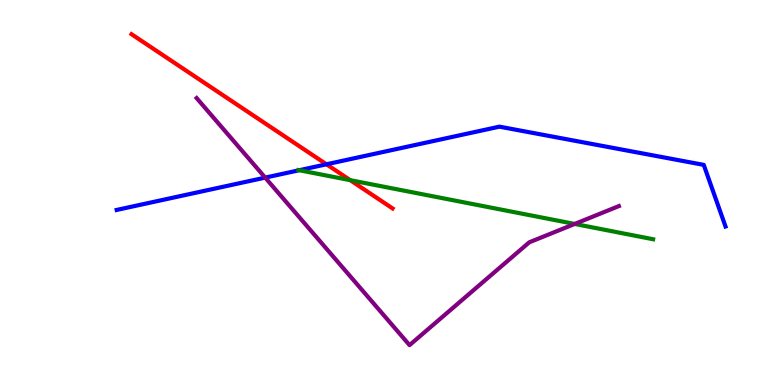[{'lines': ['blue', 'red'], 'intersections': [{'x': 4.21, 'y': 5.73}]}, {'lines': ['green', 'red'], 'intersections': [{'x': 4.52, 'y': 5.32}]}, {'lines': ['purple', 'red'], 'intersections': []}, {'lines': ['blue', 'green'], 'intersections': [{'x': 3.86, 'y': 5.58}]}, {'lines': ['blue', 'purple'], 'intersections': [{'x': 3.42, 'y': 5.39}]}, {'lines': ['green', 'purple'], 'intersections': [{'x': 7.42, 'y': 4.18}]}]